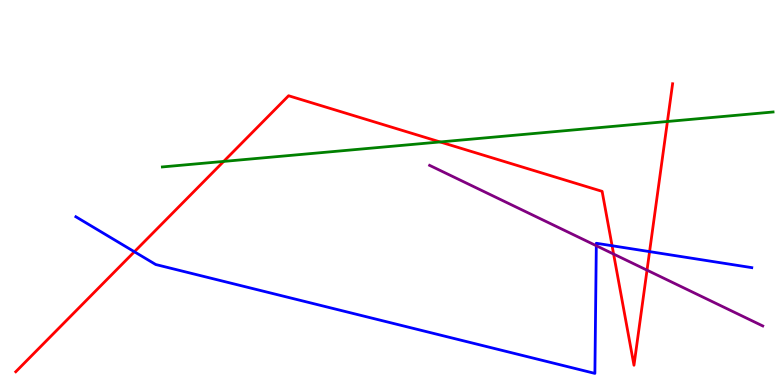[{'lines': ['blue', 'red'], 'intersections': [{'x': 1.73, 'y': 3.46}, {'x': 7.9, 'y': 3.62}, {'x': 8.38, 'y': 3.46}]}, {'lines': ['green', 'red'], 'intersections': [{'x': 2.89, 'y': 5.81}, {'x': 5.68, 'y': 6.31}, {'x': 8.61, 'y': 6.84}]}, {'lines': ['purple', 'red'], 'intersections': [{'x': 7.92, 'y': 3.4}, {'x': 8.35, 'y': 2.98}]}, {'lines': ['blue', 'green'], 'intersections': []}, {'lines': ['blue', 'purple'], 'intersections': [{'x': 7.69, 'y': 3.62}]}, {'lines': ['green', 'purple'], 'intersections': []}]